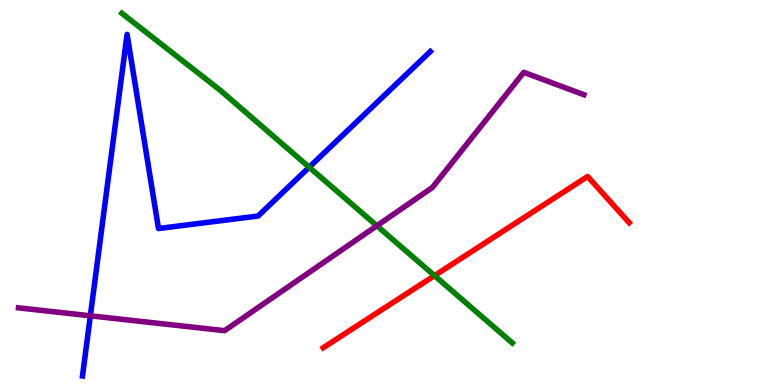[{'lines': ['blue', 'red'], 'intersections': []}, {'lines': ['green', 'red'], 'intersections': [{'x': 5.61, 'y': 2.84}]}, {'lines': ['purple', 'red'], 'intersections': []}, {'lines': ['blue', 'green'], 'intersections': [{'x': 3.99, 'y': 5.66}]}, {'lines': ['blue', 'purple'], 'intersections': [{'x': 1.17, 'y': 1.8}]}, {'lines': ['green', 'purple'], 'intersections': [{'x': 4.86, 'y': 4.14}]}]